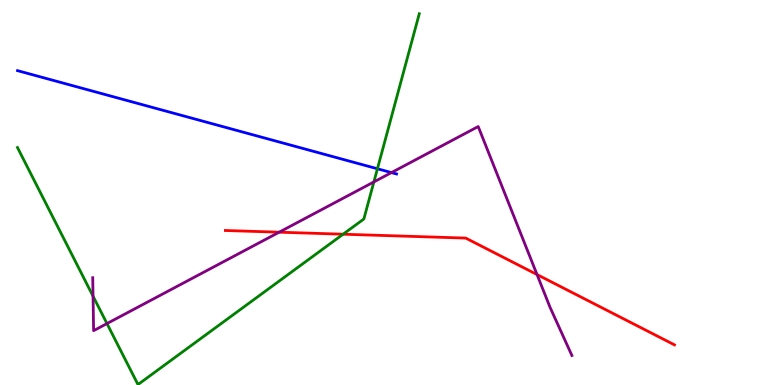[{'lines': ['blue', 'red'], 'intersections': []}, {'lines': ['green', 'red'], 'intersections': [{'x': 4.43, 'y': 3.92}]}, {'lines': ['purple', 'red'], 'intersections': [{'x': 3.6, 'y': 3.97}, {'x': 6.93, 'y': 2.87}]}, {'lines': ['blue', 'green'], 'intersections': [{'x': 4.87, 'y': 5.62}]}, {'lines': ['blue', 'purple'], 'intersections': [{'x': 5.05, 'y': 5.52}]}, {'lines': ['green', 'purple'], 'intersections': [{'x': 1.2, 'y': 2.31}, {'x': 1.38, 'y': 1.6}, {'x': 4.82, 'y': 5.27}]}]